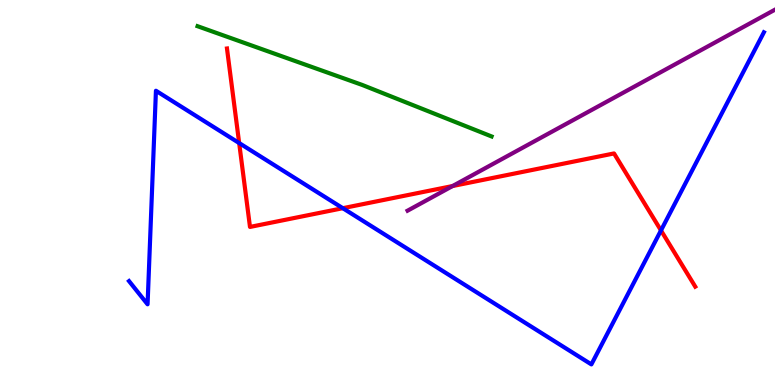[{'lines': ['blue', 'red'], 'intersections': [{'x': 3.09, 'y': 6.28}, {'x': 4.42, 'y': 4.59}, {'x': 8.53, 'y': 4.01}]}, {'lines': ['green', 'red'], 'intersections': []}, {'lines': ['purple', 'red'], 'intersections': [{'x': 5.84, 'y': 5.17}]}, {'lines': ['blue', 'green'], 'intersections': []}, {'lines': ['blue', 'purple'], 'intersections': []}, {'lines': ['green', 'purple'], 'intersections': []}]